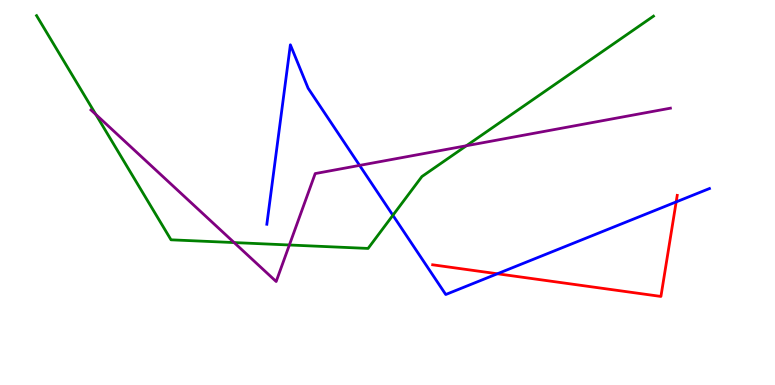[{'lines': ['blue', 'red'], 'intersections': [{'x': 6.42, 'y': 2.89}, {'x': 8.72, 'y': 4.76}]}, {'lines': ['green', 'red'], 'intersections': []}, {'lines': ['purple', 'red'], 'intersections': []}, {'lines': ['blue', 'green'], 'intersections': [{'x': 5.07, 'y': 4.41}]}, {'lines': ['blue', 'purple'], 'intersections': [{'x': 4.64, 'y': 5.7}]}, {'lines': ['green', 'purple'], 'intersections': [{'x': 1.24, 'y': 7.03}, {'x': 3.02, 'y': 3.7}, {'x': 3.73, 'y': 3.64}, {'x': 6.02, 'y': 6.21}]}]